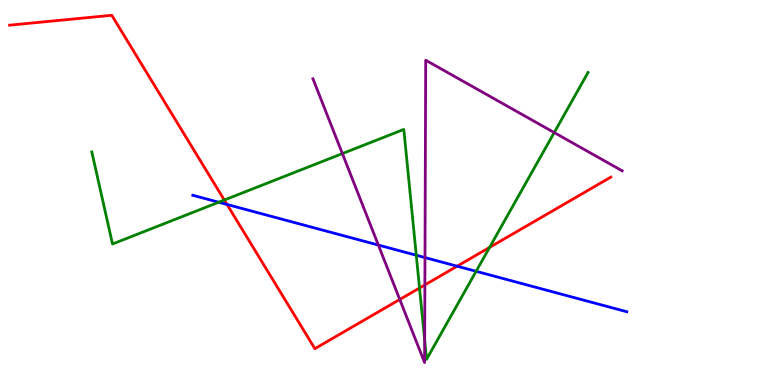[{'lines': ['blue', 'red'], 'intersections': [{'x': 2.93, 'y': 4.69}, {'x': 5.9, 'y': 3.09}]}, {'lines': ['green', 'red'], 'intersections': [{'x': 2.89, 'y': 4.8}, {'x': 5.41, 'y': 2.52}, {'x': 6.32, 'y': 3.57}]}, {'lines': ['purple', 'red'], 'intersections': [{'x': 5.16, 'y': 2.22}, {'x': 5.48, 'y': 2.6}]}, {'lines': ['blue', 'green'], 'intersections': [{'x': 2.82, 'y': 4.75}, {'x': 5.37, 'y': 3.37}, {'x': 6.14, 'y': 2.95}]}, {'lines': ['blue', 'purple'], 'intersections': [{'x': 4.88, 'y': 3.63}, {'x': 5.48, 'y': 3.31}]}, {'lines': ['green', 'purple'], 'intersections': [{'x': 4.42, 'y': 6.01}, {'x': 5.48, 'y': 1.17}, {'x': 7.15, 'y': 6.56}]}]